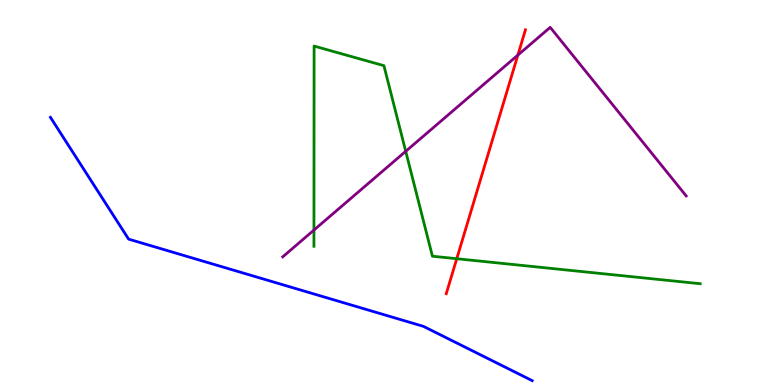[{'lines': ['blue', 'red'], 'intersections': []}, {'lines': ['green', 'red'], 'intersections': [{'x': 5.89, 'y': 3.28}]}, {'lines': ['purple', 'red'], 'intersections': [{'x': 6.68, 'y': 8.57}]}, {'lines': ['blue', 'green'], 'intersections': []}, {'lines': ['blue', 'purple'], 'intersections': []}, {'lines': ['green', 'purple'], 'intersections': [{'x': 4.05, 'y': 4.02}, {'x': 5.24, 'y': 6.07}]}]